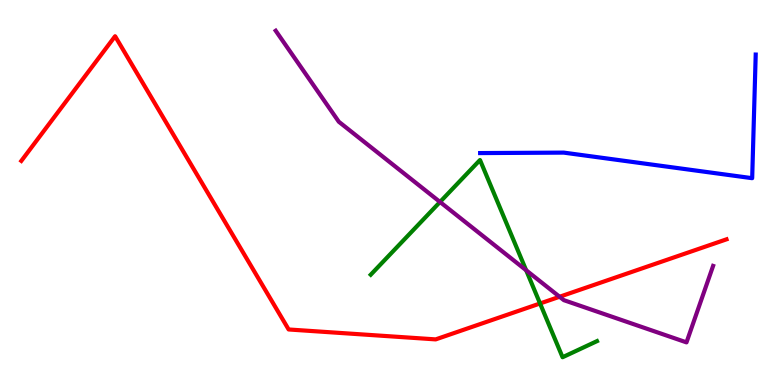[{'lines': ['blue', 'red'], 'intersections': []}, {'lines': ['green', 'red'], 'intersections': [{'x': 6.97, 'y': 2.12}]}, {'lines': ['purple', 'red'], 'intersections': [{'x': 7.22, 'y': 2.29}]}, {'lines': ['blue', 'green'], 'intersections': []}, {'lines': ['blue', 'purple'], 'intersections': []}, {'lines': ['green', 'purple'], 'intersections': [{'x': 5.68, 'y': 4.75}, {'x': 6.79, 'y': 2.98}]}]